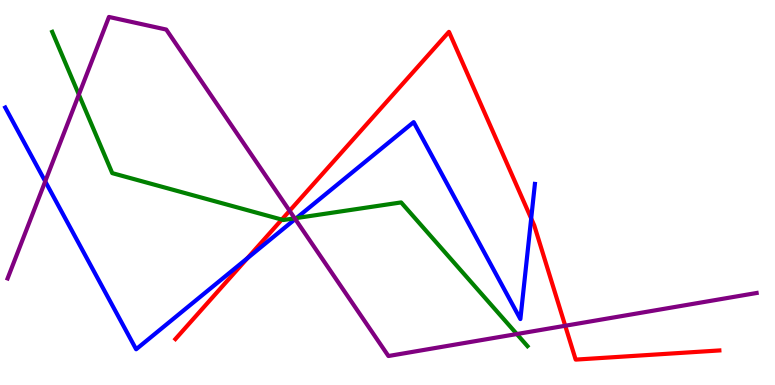[{'lines': ['blue', 'red'], 'intersections': [{'x': 3.19, 'y': 3.29}, {'x': 6.85, 'y': 4.33}]}, {'lines': ['green', 'red'], 'intersections': [{'x': 3.64, 'y': 4.3}]}, {'lines': ['purple', 'red'], 'intersections': [{'x': 3.74, 'y': 4.52}, {'x': 7.29, 'y': 1.54}]}, {'lines': ['blue', 'green'], 'intersections': [{'x': 3.83, 'y': 4.34}]}, {'lines': ['blue', 'purple'], 'intersections': [{'x': 0.584, 'y': 5.29}, {'x': 3.81, 'y': 4.31}]}, {'lines': ['green', 'purple'], 'intersections': [{'x': 1.02, 'y': 7.54}, {'x': 3.8, 'y': 4.33}, {'x': 6.67, 'y': 1.32}]}]